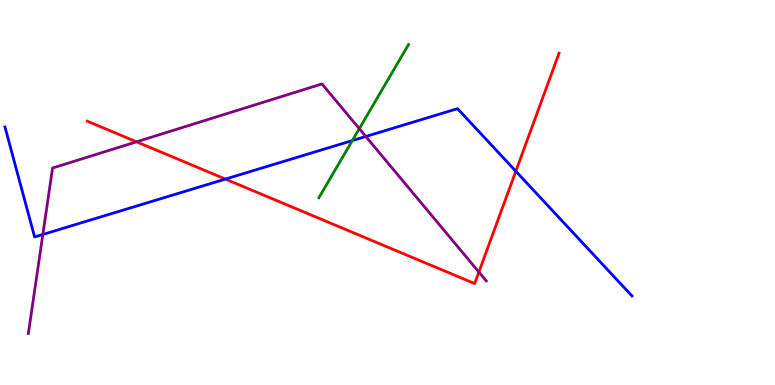[{'lines': ['blue', 'red'], 'intersections': [{'x': 2.91, 'y': 5.35}, {'x': 6.66, 'y': 5.55}]}, {'lines': ['green', 'red'], 'intersections': []}, {'lines': ['purple', 'red'], 'intersections': [{'x': 1.76, 'y': 6.32}, {'x': 6.18, 'y': 2.93}]}, {'lines': ['blue', 'green'], 'intersections': [{'x': 4.55, 'y': 6.35}]}, {'lines': ['blue', 'purple'], 'intersections': [{'x': 0.553, 'y': 3.91}, {'x': 4.72, 'y': 6.45}]}, {'lines': ['green', 'purple'], 'intersections': [{'x': 4.64, 'y': 6.66}]}]